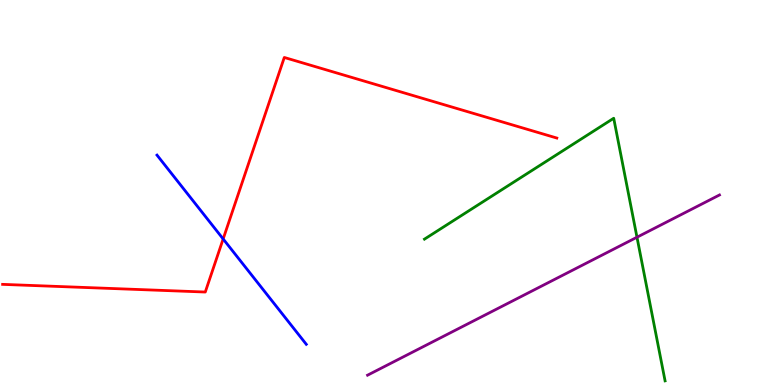[{'lines': ['blue', 'red'], 'intersections': [{'x': 2.88, 'y': 3.79}]}, {'lines': ['green', 'red'], 'intersections': []}, {'lines': ['purple', 'red'], 'intersections': []}, {'lines': ['blue', 'green'], 'intersections': []}, {'lines': ['blue', 'purple'], 'intersections': []}, {'lines': ['green', 'purple'], 'intersections': [{'x': 8.22, 'y': 3.84}]}]